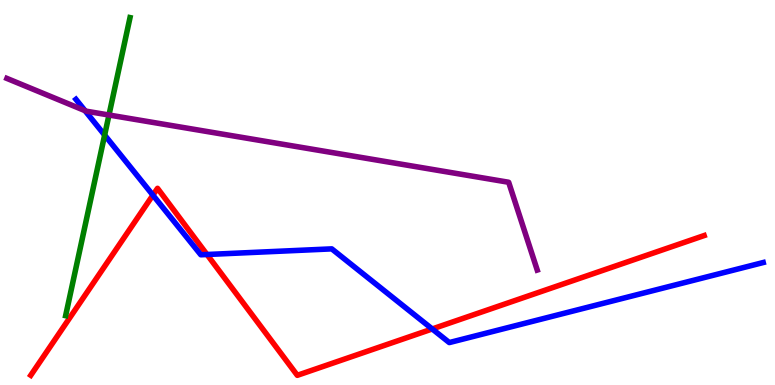[{'lines': ['blue', 'red'], 'intersections': [{'x': 1.97, 'y': 4.93}, {'x': 2.67, 'y': 3.39}, {'x': 5.58, 'y': 1.46}]}, {'lines': ['green', 'red'], 'intersections': []}, {'lines': ['purple', 'red'], 'intersections': []}, {'lines': ['blue', 'green'], 'intersections': [{'x': 1.35, 'y': 6.49}]}, {'lines': ['blue', 'purple'], 'intersections': [{'x': 1.1, 'y': 7.13}]}, {'lines': ['green', 'purple'], 'intersections': [{'x': 1.41, 'y': 7.01}]}]